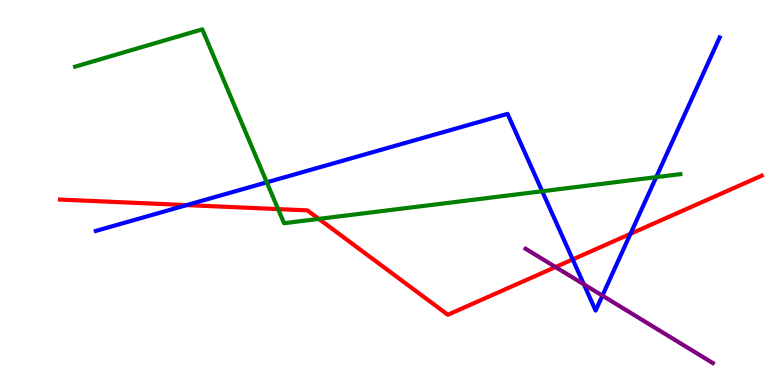[{'lines': ['blue', 'red'], 'intersections': [{'x': 2.41, 'y': 4.67}, {'x': 7.39, 'y': 3.26}, {'x': 8.14, 'y': 3.93}]}, {'lines': ['green', 'red'], 'intersections': [{'x': 3.59, 'y': 4.57}, {'x': 4.11, 'y': 4.31}]}, {'lines': ['purple', 'red'], 'intersections': [{'x': 7.17, 'y': 3.06}]}, {'lines': ['blue', 'green'], 'intersections': [{'x': 3.44, 'y': 5.26}, {'x': 7.0, 'y': 5.03}, {'x': 8.47, 'y': 5.4}]}, {'lines': ['blue', 'purple'], 'intersections': [{'x': 7.53, 'y': 2.61}, {'x': 7.77, 'y': 2.32}]}, {'lines': ['green', 'purple'], 'intersections': []}]